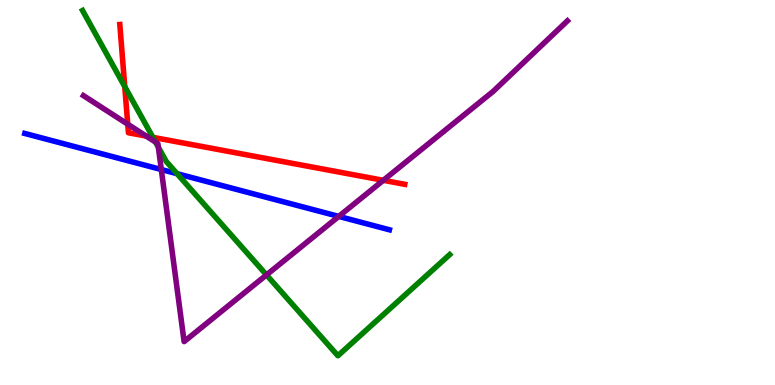[{'lines': ['blue', 'red'], 'intersections': []}, {'lines': ['green', 'red'], 'intersections': [{'x': 1.61, 'y': 7.75}, {'x': 1.97, 'y': 6.43}]}, {'lines': ['purple', 'red'], 'intersections': [{'x': 1.65, 'y': 6.77}, {'x': 1.89, 'y': 6.47}, {'x': 4.95, 'y': 5.32}]}, {'lines': ['blue', 'green'], 'intersections': [{'x': 2.28, 'y': 5.49}]}, {'lines': ['blue', 'purple'], 'intersections': [{'x': 2.08, 'y': 5.6}, {'x': 4.37, 'y': 4.38}]}, {'lines': ['green', 'purple'], 'intersections': [{'x': 2.01, 'y': 6.31}, {'x': 2.04, 'y': 6.18}, {'x': 3.44, 'y': 2.86}]}]